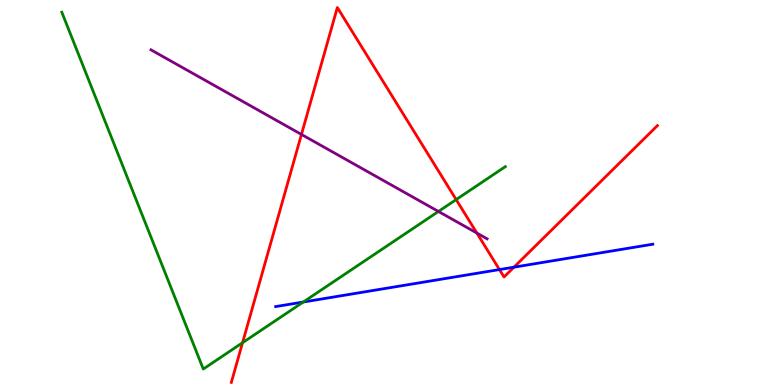[{'lines': ['blue', 'red'], 'intersections': [{'x': 6.44, 'y': 3.0}, {'x': 6.63, 'y': 3.06}]}, {'lines': ['green', 'red'], 'intersections': [{'x': 3.13, 'y': 1.1}, {'x': 5.89, 'y': 4.82}]}, {'lines': ['purple', 'red'], 'intersections': [{'x': 3.89, 'y': 6.51}, {'x': 6.15, 'y': 3.95}]}, {'lines': ['blue', 'green'], 'intersections': [{'x': 3.91, 'y': 2.16}]}, {'lines': ['blue', 'purple'], 'intersections': []}, {'lines': ['green', 'purple'], 'intersections': [{'x': 5.66, 'y': 4.51}]}]